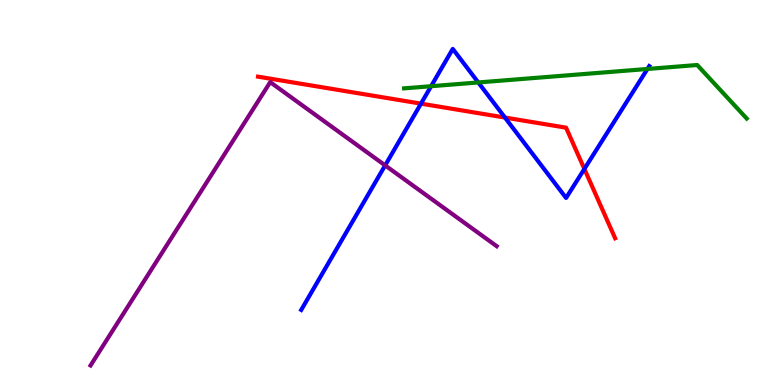[{'lines': ['blue', 'red'], 'intersections': [{'x': 5.43, 'y': 7.31}, {'x': 6.52, 'y': 6.95}, {'x': 7.54, 'y': 5.61}]}, {'lines': ['green', 'red'], 'intersections': []}, {'lines': ['purple', 'red'], 'intersections': []}, {'lines': ['blue', 'green'], 'intersections': [{'x': 5.56, 'y': 7.76}, {'x': 6.17, 'y': 7.86}, {'x': 8.35, 'y': 8.21}]}, {'lines': ['blue', 'purple'], 'intersections': [{'x': 4.97, 'y': 5.7}]}, {'lines': ['green', 'purple'], 'intersections': []}]